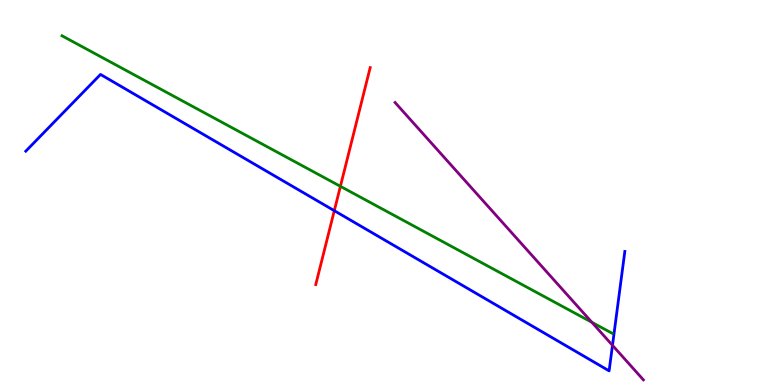[{'lines': ['blue', 'red'], 'intersections': [{'x': 4.31, 'y': 4.53}]}, {'lines': ['green', 'red'], 'intersections': [{'x': 4.39, 'y': 5.16}]}, {'lines': ['purple', 'red'], 'intersections': []}, {'lines': ['blue', 'green'], 'intersections': []}, {'lines': ['blue', 'purple'], 'intersections': [{'x': 7.9, 'y': 1.03}]}, {'lines': ['green', 'purple'], 'intersections': [{'x': 7.64, 'y': 1.63}]}]